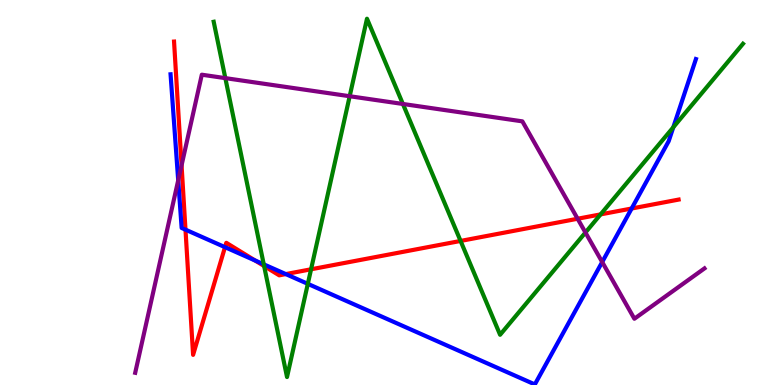[{'lines': ['blue', 'red'], 'intersections': [{'x': 2.39, 'y': 4.03}, {'x': 2.9, 'y': 3.58}, {'x': 3.29, 'y': 3.23}, {'x': 3.69, 'y': 2.88}, {'x': 8.15, 'y': 4.58}]}, {'lines': ['green', 'red'], 'intersections': [{'x': 3.41, 'y': 3.09}, {'x': 4.01, 'y': 3.01}, {'x': 5.94, 'y': 3.74}, {'x': 7.75, 'y': 4.43}]}, {'lines': ['purple', 'red'], 'intersections': [{'x': 2.34, 'y': 5.71}, {'x': 7.45, 'y': 4.32}]}, {'lines': ['blue', 'green'], 'intersections': [{'x': 3.4, 'y': 3.13}, {'x': 3.97, 'y': 2.63}, {'x': 8.69, 'y': 6.69}]}, {'lines': ['blue', 'purple'], 'intersections': [{'x': 2.3, 'y': 5.32}, {'x': 7.77, 'y': 3.19}]}, {'lines': ['green', 'purple'], 'intersections': [{'x': 2.91, 'y': 7.97}, {'x': 4.51, 'y': 7.5}, {'x': 5.2, 'y': 7.3}, {'x': 7.55, 'y': 3.96}]}]